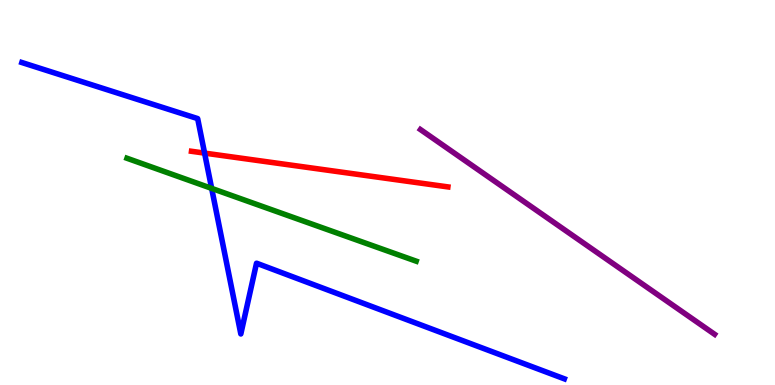[{'lines': ['blue', 'red'], 'intersections': [{'x': 2.64, 'y': 6.02}]}, {'lines': ['green', 'red'], 'intersections': []}, {'lines': ['purple', 'red'], 'intersections': []}, {'lines': ['blue', 'green'], 'intersections': [{'x': 2.73, 'y': 5.11}]}, {'lines': ['blue', 'purple'], 'intersections': []}, {'lines': ['green', 'purple'], 'intersections': []}]